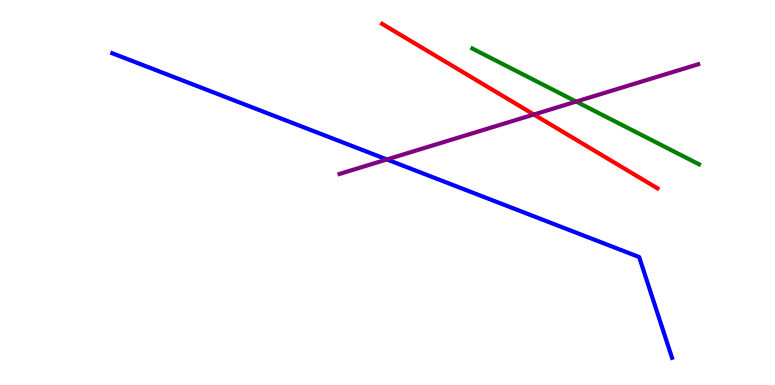[{'lines': ['blue', 'red'], 'intersections': []}, {'lines': ['green', 'red'], 'intersections': []}, {'lines': ['purple', 'red'], 'intersections': [{'x': 6.89, 'y': 7.03}]}, {'lines': ['blue', 'green'], 'intersections': []}, {'lines': ['blue', 'purple'], 'intersections': [{'x': 4.99, 'y': 5.86}]}, {'lines': ['green', 'purple'], 'intersections': [{'x': 7.43, 'y': 7.36}]}]